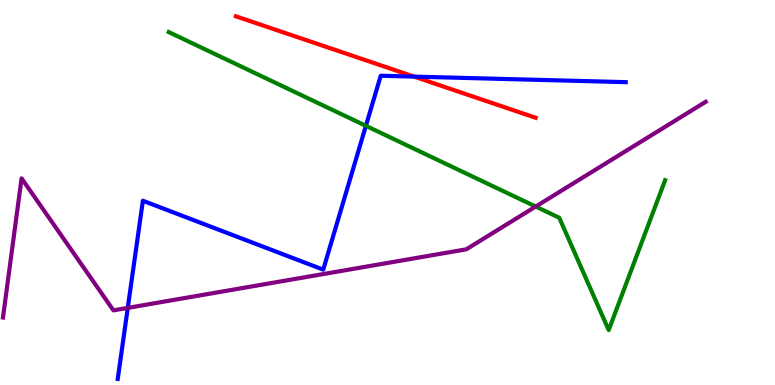[{'lines': ['blue', 'red'], 'intersections': [{'x': 5.34, 'y': 8.01}]}, {'lines': ['green', 'red'], 'intersections': []}, {'lines': ['purple', 'red'], 'intersections': []}, {'lines': ['blue', 'green'], 'intersections': [{'x': 4.72, 'y': 6.73}]}, {'lines': ['blue', 'purple'], 'intersections': [{'x': 1.65, 'y': 2.0}]}, {'lines': ['green', 'purple'], 'intersections': [{'x': 6.91, 'y': 4.64}]}]